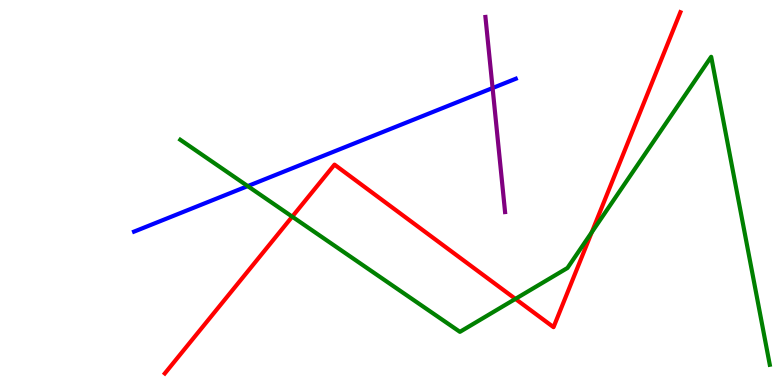[{'lines': ['blue', 'red'], 'intersections': []}, {'lines': ['green', 'red'], 'intersections': [{'x': 3.77, 'y': 4.37}, {'x': 6.65, 'y': 2.24}, {'x': 7.64, 'y': 3.97}]}, {'lines': ['purple', 'red'], 'intersections': []}, {'lines': ['blue', 'green'], 'intersections': [{'x': 3.2, 'y': 5.17}]}, {'lines': ['blue', 'purple'], 'intersections': [{'x': 6.36, 'y': 7.71}]}, {'lines': ['green', 'purple'], 'intersections': []}]